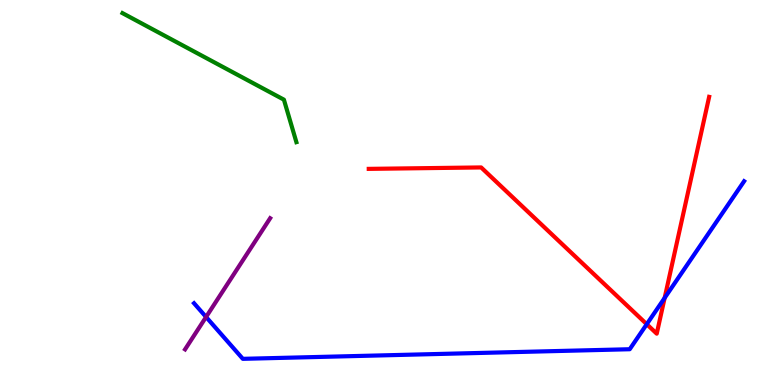[{'lines': ['blue', 'red'], 'intersections': [{'x': 8.35, 'y': 1.58}, {'x': 8.58, 'y': 2.26}]}, {'lines': ['green', 'red'], 'intersections': []}, {'lines': ['purple', 'red'], 'intersections': []}, {'lines': ['blue', 'green'], 'intersections': []}, {'lines': ['blue', 'purple'], 'intersections': [{'x': 2.66, 'y': 1.77}]}, {'lines': ['green', 'purple'], 'intersections': []}]